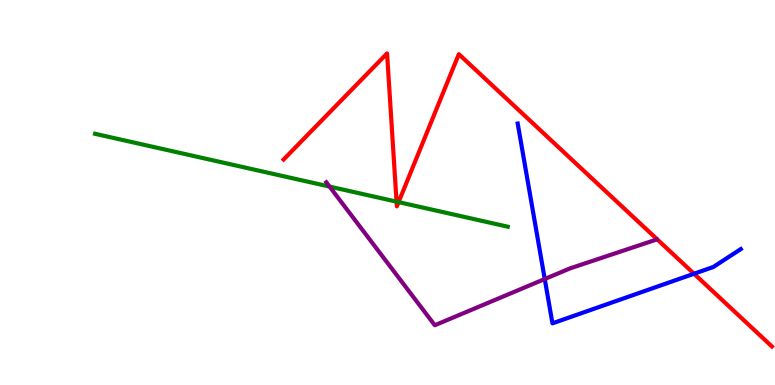[{'lines': ['blue', 'red'], 'intersections': [{'x': 8.96, 'y': 2.89}]}, {'lines': ['green', 'red'], 'intersections': [{'x': 5.12, 'y': 4.76}, {'x': 5.14, 'y': 4.75}]}, {'lines': ['purple', 'red'], 'intersections': []}, {'lines': ['blue', 'green'], 'intersections': []}, {'lines': ['blue', 'purple'], 'intersections': [{'x': 7.03, 'y': 2.75}]}, {'lines': ['green', 'purple'], 'intersections': [{'x': 4.25, 'y': 5.15}]}]